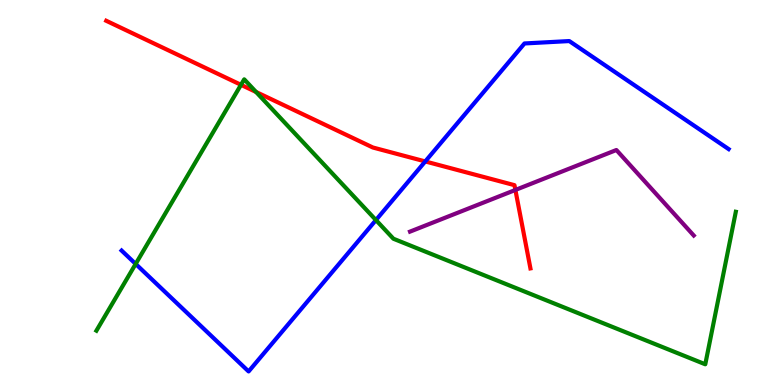[{'lines': ['blue', 'red'], 'intersections': [{'x': 5.49, 'y': 5.81}]}, {'lines': ['green', 'red'], 'intersections': [{'x': 3.11, 'y': 7.8}, {'x': 3.3, 'y': 7.61}]}, {'lines': ['purple', 'red'], 'intersections': [{'x': 6.65, 'y': 5.07}]}, {'lines': ['blue', 'green'], 'intersections': [{'x': 1.75, 'y': 3.14}, {'x': 4.85, 'y': 4.28}]}, {'lines': ['blue', 'purple'], 'intersections': []}, {'lines': ['green', 'purple'], 'intersections': []}]